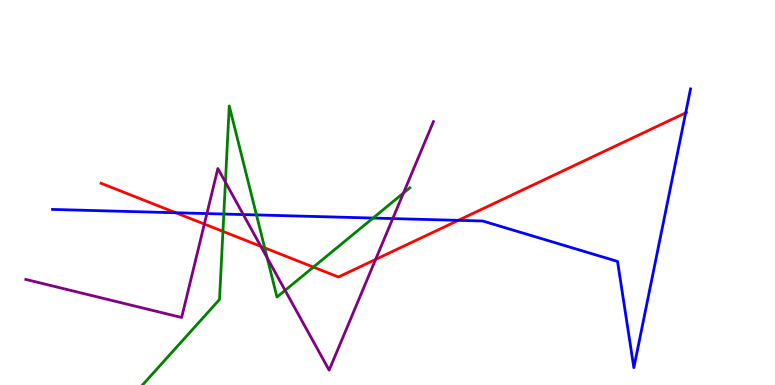[{'lines': ['blue', 'red'], 'intersections': [{'x': 2.27, 'y': 4.47}, {'x': 5.91, 'y': 4.28}, {'x': 8.85, 'y': 7.07}]}, {'lines': ['green', 'red'], 'intersections': [{'x': 2.88, 'y': 3.99}, {'x': 3.42, 'y': 3.56}, {'x': 4.04, 'y': 3.06}]}, {'lines': ['purple', 'red'], 'intersections': [{'x': 2.64, 'y': 4.18}, {'x': 3.37, 'y': 3.6}, {'x': 4.85, 'y': 3.26}]}, {'lines': ['blue', 'green'], 'intersections': [{'x': 2.89, 'y': 4.44}, {'x': 3.31, 'y': 4.42}, {'x': 4.81, 'y': 4.34}]}, {'lines': ['blue', 'purple'], 'intersections': [{'x': 2.67, 'y': 4.45}, {'x': 3.14, 'y': 4.43}, {'x': 5.07, 'y': 4.32}]}, {'lines': ['green', 'purple'], 'intersections': [{'x': 2.91, 'y': 5.27}, {'x': 3.45, 'y': 3.3}, {'x': 3.68, 'y': 2.46}, {'x': 5.21, 'y': 4.99}]}]